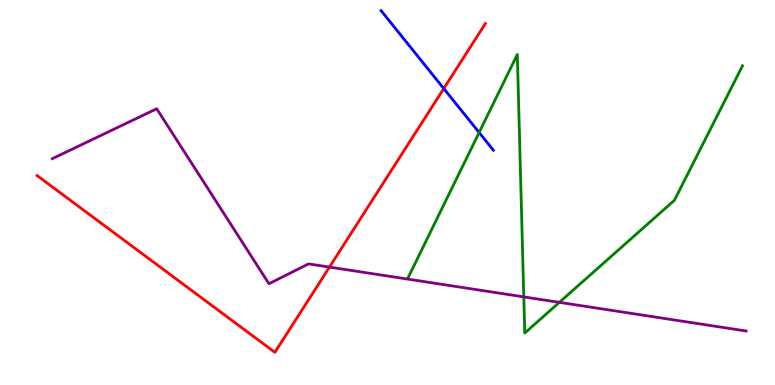[{'lines': ['blue', 'red'], 'intersections': [{'x': 5.73, 'y': 7.7}]}, {'lines': ['green', 'red'], 'intersections': []}, {'lines': ['purple', 'red'], 'intersections': [{'x': 4.25, 'y': 3.06}]}, {'lines': ['blue', 'green'], 'intersections': [{'x': 6.18, 'y': 6.56}]}, {'lines': ['blue', 'purple'], 'intersections': []}, {'lines': ['green', 'purple'], 'intersections': [{'x': 6.76, 'y': 2.29}, {'x': 7.22, 'y': 2.15}]}]